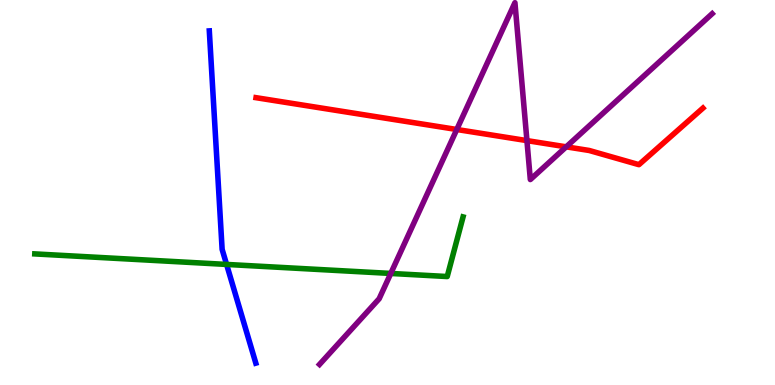[{'lines': ['blue', 'red'], 'intersections': []}, {'lines': ['green', 'red'], 'intersections': []}, {'lines': ['purple', 'red'], 'intersections': [{'x': 5.89, 'y': 6.64}, {'x': 6.8, 'y': 6.35}, {'x': 7.31, 'y': 6.19}]}, {'lines': ['blue', 'green'], 'intersections': [{'x': 2.92, 'y': 3.13}]}, {'lines': ['blue', 'purple'], 'intersections': []}, {'lines': ['green', 'purple'], 'intersections': [{'x': 5.04, 'y': 2.9}]}]